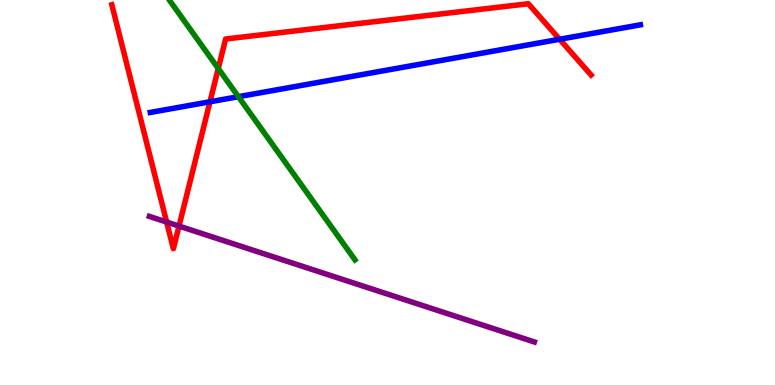[{'lines': ['blue', 'red'], 'intersections': [{'x': 2.71, 'y': 7.36}, {'x': 7.22, 'y': 8.98}]}, {'lines': ['green', 'red'], 'intersections': [{'x': 2.82, 'y': 8.22}]}, {'lines': ['purple', 'red'], 'intersections': [{'x': 2.15, 'y': 4.23}, {'x': 2.31, 'y': 4.13}]}, {'lines': ['blue', 'green'], 'intersections': [{'x': 3.08, 'y': 7.49}]}, {'lines': ['blue', 'purple'], 'intersections': []}, {'lines': ['green', 'purple'], 'intersections': []}]